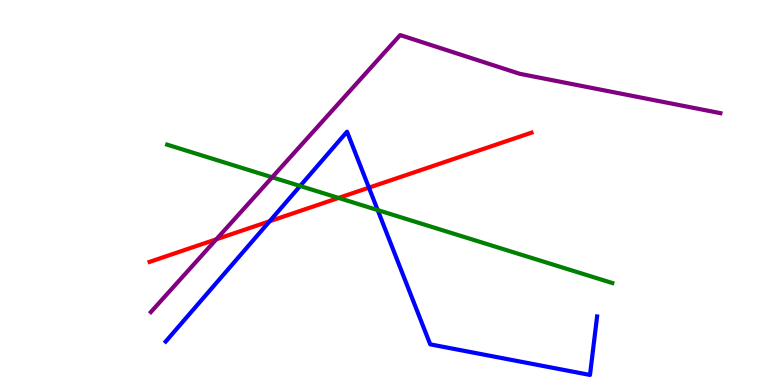[{'lines': ['blue', 'red'], 'intersections': [{'x': 3.48, 'y': 4.25}, {'x': 4.76, 'y': 5.13}]}, {'lines': ['green', 'red'], 'intersections': [{'x': 4.37, 'y': 4.86}]}, {'lines': ['purple', 'red'], 'intersections': [{'x': 2.79, 'y': 3.78}]}, {'lines': ['blue', 'green'], 'intersections': [{'x': 3.87, 'y': 5.17}, {'x': 4.87, 'y': 4.54}]}, {'lines': ['blue', 'purple'], 'intersections': []}, {'lines': ['green', 'purple'], 'intersections': [{'x': 3.51, 'y': 5.4}]}]